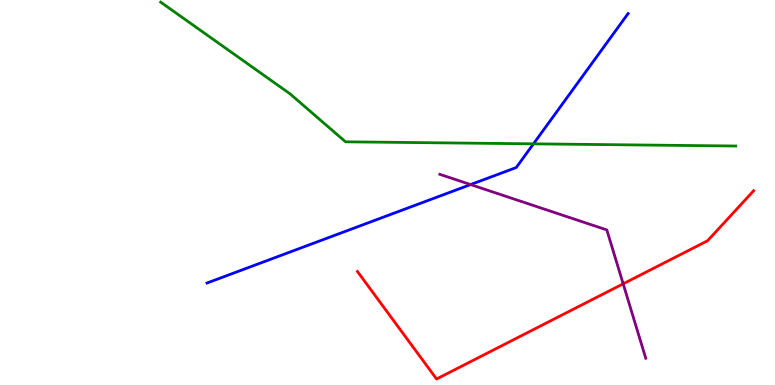[{'lines': ['blue', 'red'], 'intersections': []}, {'lines': ['green', 'red'], 'intersections': []}, {'lines': ['purple', 'red'], 'intersections': [{'x': 8.04, 'y': 2.63}]}, {'lines': ['blue', 'green'], 'intersections': [{'x': 6.88, 'y': 6.26}]}, {'lines': ['blue', 'purple'], 'intersections': [{'x': 6.07, 'y': 5.21}]}, {'lines': ['green', 'purple'], 'intersections': []}]